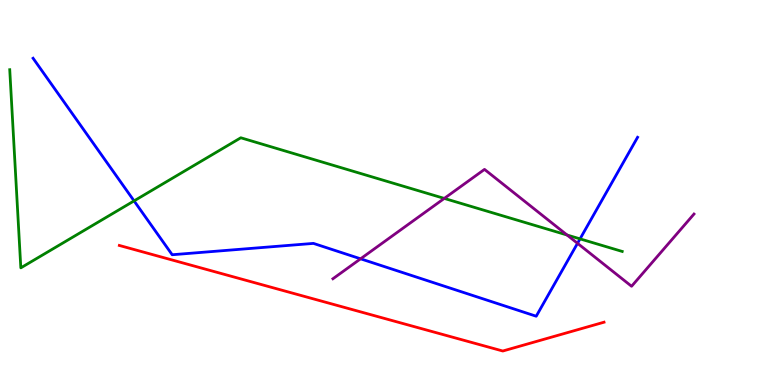[{'lines': ['blue', 'red'], 'intersections': []}, {'lines': ['green', 'red'], 'intersections': []}, {'lines': ['purple', 'red'], 'intersections': []}, {'lines': ['blue', 'green'], 'intersections': [{'x': 1.73, 'y': 4.78}, {'x': 7.48, 'y': 3.8}]}, {'lines': ['blue', 'purple'], 'intersections': [{'x': 4.65, 'y': 3.28}, {'x': 7.45, 'y': 3.68}]}, {'lines': ['green', 'purple'], 'intersections': [{'x': 5.73, 'y': 4.85}, {'x': 7.32, 'y': 3.9}]}]